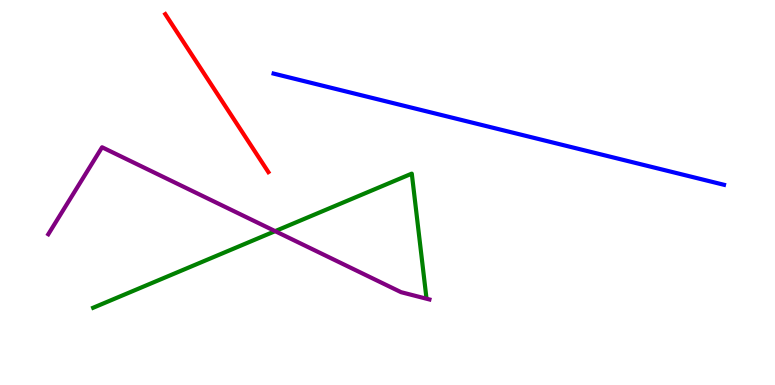[{'lines': ['blue', 'red'], 'intersections': []}, {'lines': ['green', 'red'], 'intersections': []}, {'lines': ['purple', 'red'], 'intersections': []}, {'lines': ['blue', 'green'], 'intersections': []}, {'lines': ['blue', 'purple'], 'intersections': []}, {'lines': ['green', 'purple'], 'intersections': [{'x': 3.55, 'y': 4.0}]}]